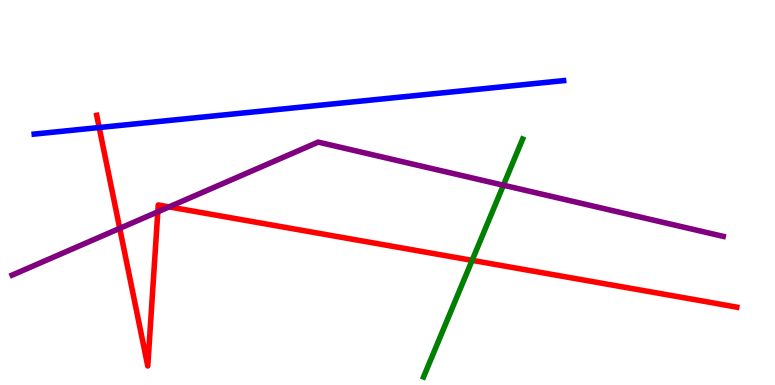[{'lines': ['blue', 'red'], 'intersections': [{'x': 1.28, 'y': 6.69}]}, {'lines': ['green', 'red'], 'intersections': [{'x': 6.09, 'y': 3.24}]}, {'lines': ['purple', 'red'], 'intersections': [{'x': 1.54, 'y': 4.07}, {'x': 2.04, 'y': 4.5}, {'x': 2.18, 'y': 4.63}]}, {'lines': ['blue', 'green'], 'intersections': []}, {'lines': ['blue', 'purple'], 'intersections': []}, {'lines': ['green', 'purple'], 'intersections': [{'x': 6.5, 'y': 5.19}]}]